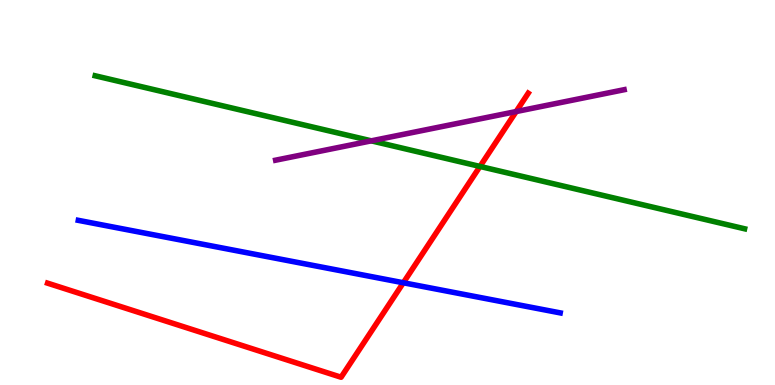[{'lines': ['blue', 'red'], 'intersections': [{'x': 5.2, 'y': 2.66}]}, {'lines': ['green', 'red'], 'intersections': [{'x': 6.19, 'y': 5.68}]}, {'lines': ['purple', 'red'], 'intersections': [{'x': 6.66, 'y': 7.1}]}, {'lines': ['blue', 'green'], 'intersections': []}, {'lines': ['blue', 'purple'], 'intersections': []}, {'lines': ['green', 'purple'], 'intersections': [{'x': 4.79, 'y': 6.34}]}]